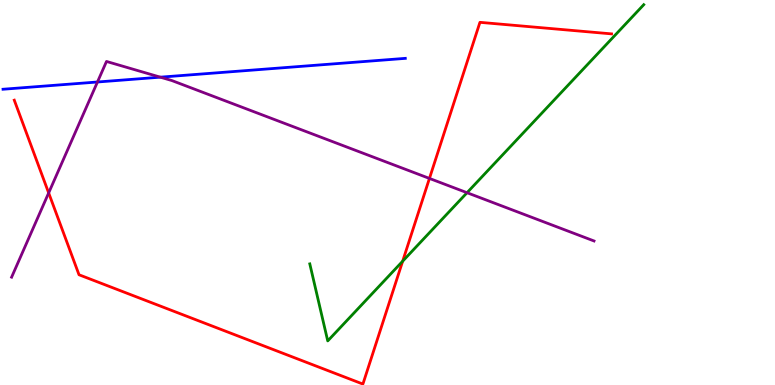[{'lines': ['blue', 'red'], 'intersections': []}, {'lines': ['green', 'red'], 'intersections': [{'x': 5.2, 'y': 3.22}]}, {'lines': ['purple', 'red'], 'intersections': [{'x': 0.628, 'y': 4.99}, {'x': 5.54, 'y': 5.37}]}, {'lines': ['blue', 'green'], 'intersections': []}, {'lines': ['blue', 'purple'], 'intersections': [{'x': 1.26, 'y': 7.87}, {'x': 2.07, 'y': 8.0}]}, {'lines': ['green', 'purple'], 'intersections': [{'x': 6.03, 'y': 4.99}]}]